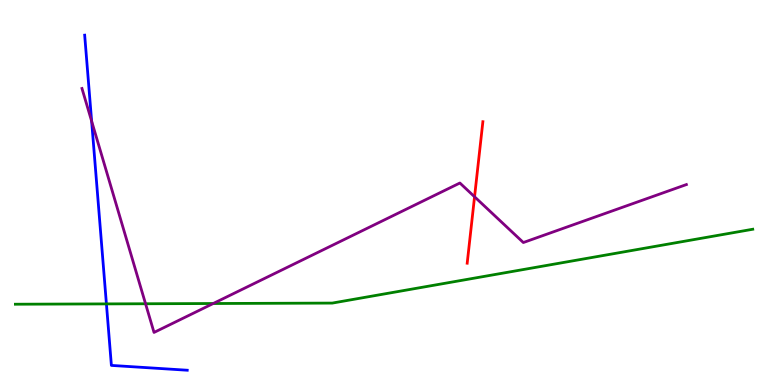[{'lines': ['blue', 'red'], 'intersections': []}, {'lines': ['green', 'red'], 'intersections': []}, {'lines': ['purple', 'red'], 'intersections': [{'x': 6.12, 'y': 4.89}]}, {'lines': ['blue', 'green'], 'intersections': [{'x': 1.37, 'y': 2.11}]}, {'lines': ['blue', 'purple'], 'intersections': [{'x': 1.18, 'y': 6.85}]}, {'lines': ['green', 'purple'], 'intersections': [{'x': 1.88, 'y': 2.11}, {'x': 2.75, 'y': 2.12}]}]